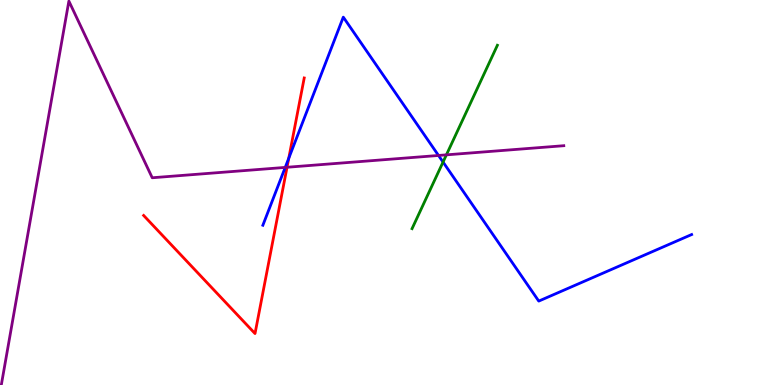[{'lines': ['blue', 'red'], 'intersections': [{'x': 3.73, 'y': 5.89}]}, {'lines': ['green', 'red'], 'intersections': []}, {'lines': ['purple', 'red'], 'intersections': [{'x': 3.7, 'y': 5.66}]}, {'lines': ['blue', 'green'], 'intersections': [{'x': 5.72, 'y': 5.79}]}, {'lines': ['blue', 'purple'], 'intersections': [{'x': 3.68, 'y': 5.65}, {'x': 5.66, 'y': 5.96}]}, {'lines': ['green', 'purple'], 'intersections': [{'x': 5.76, 'y': 5.98}]}]